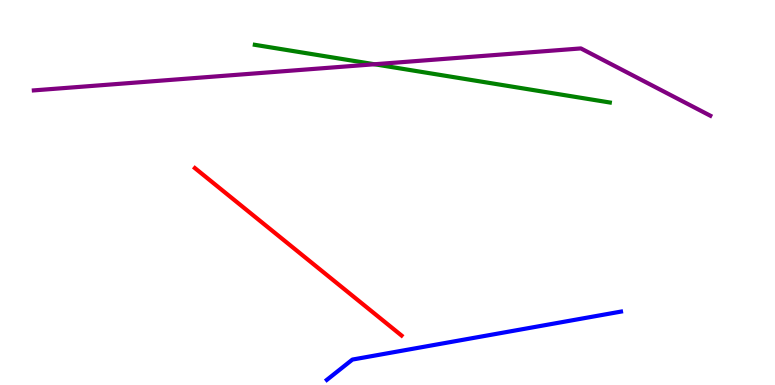[{'lines': ['blue', 'red'], 'intersections': []}, {'lines': ['green', 'red'], 'intersections': []}, {'lines': ['purple', 'red'], 'intersections': []}, {'lines': ['blue', 'green'], 'intersections': []}, {'lines': ['blue', 'purple'], 'intersections': []}, {'lines': ['green', 'purple'], 'intersections': [{'x': 4.83, 'y': 8.33}]}]